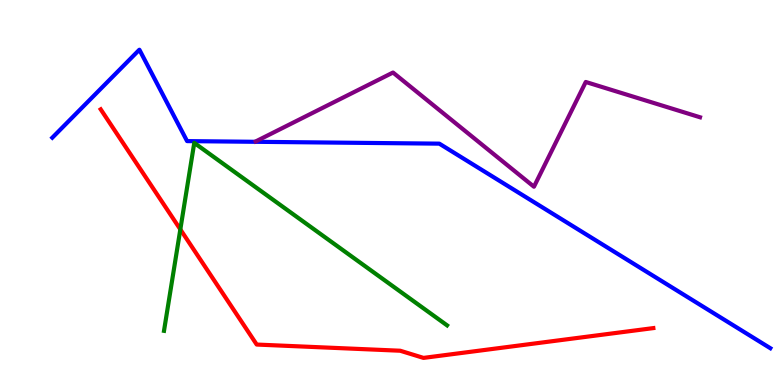[{'lines': ['blue', 'red'], 'intersections': []}, {'lines': ['green', 'red'], 'intersections': [{'x': 2.33, 'y': 4.04}]}, {'lines': ['purple', 'red'], 'intersections': []}, {'lines': ['blue', 'green'], 'intersections': []}, {'lines': ['blue', 'purple'], 'intersections': []}, {'lines': ['green', 'purple'], 'intersections': []}]